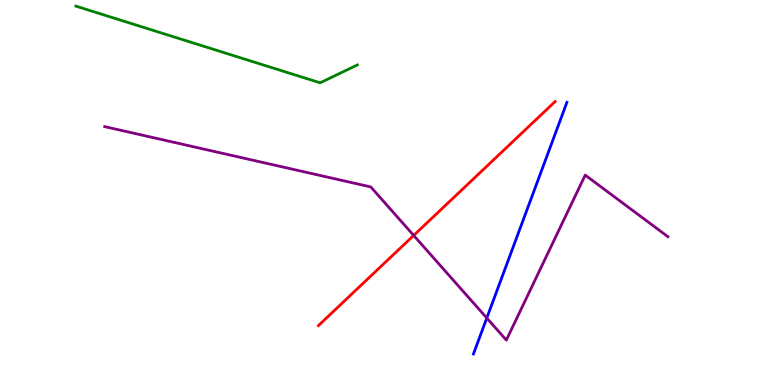[{'lines': ['blue', 'red'], 'intersections': []}, {'lines': ['green', 'red'], 'intersections': []}, {'lines': ['purple', 'red'], 'intersections': [{'x': 5.34, 'y': 3.88}]}, {'lines': ['blue', 'green'], 'intersections': []}, {'lines': ['blue', 'purple'], 'intersections': [{'x': 6.28, 'y': 1.74}]}, {'lines': ['green', 'purple'], 'intersections': []}]